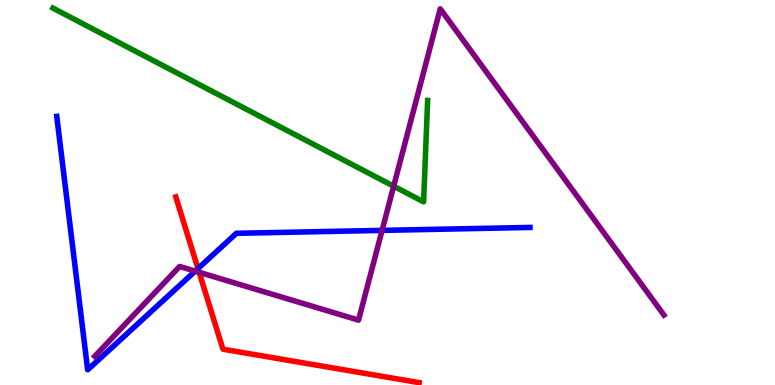[{'lines': ['blue', 'red'], 'intersections': [{'x': 2.55, 'y': 3.02}]}, {'lines': ['green', 'red'], 'intersections': []}, {'lines': ['purple', 'red'], 'intersections': [{'x': 2.57, 'y': 2.93}]}, {'lines': ['blue', 'green'], 'intersections': []}, {'lines': ['blue', 'purple'], 'intersections': [{'x': 2.52, 'y': 2.96}, {'x': 4.93, 'y': 4.02}]}, {'lines': ['green', 'purple'], 'intersections': [{'x': 5.08, 'y': 5.16}]}]